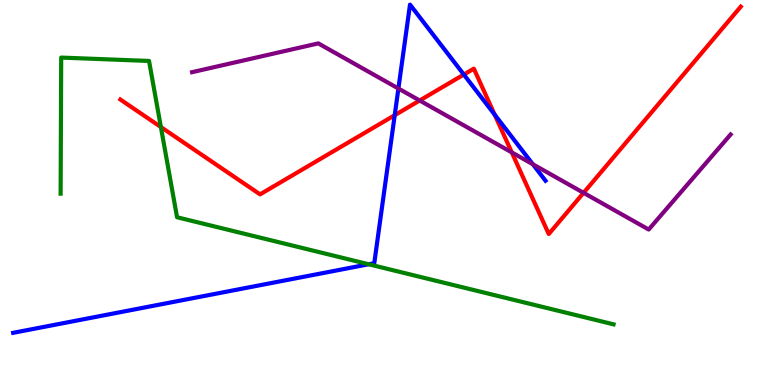[{'lines': ['blue', 'red'], 'intersections': [{'x': 5.09, 'y': 7.01}, {'x': 5.98, 'y': 8.06}, {'x': 6.38, 'y': 7.02}]}, {'lines': ['green', 'red'], 'intersections': [{'x': 2.08, 'y': 6.7}]}, {'lines': ['purple', 'red'], 'intersections': [{'x': 5.42, 'y': 7.39}, {'x': 6.6, 'y': 6.04}, {'x': 7.53, 'y': 4.99}]}, {'lines': ['blue', 'green'], 'intersections': [{'x': 4.76, 'y': 3.14}]}, {'lines': ['blue', 'purple'], 'intersections': [{'x': 5.14, 'y': 7.7}, {'x': 6.88, 'y': 5.73}]}, {'lines': ['green', 'purple'], 'intersections': []}]